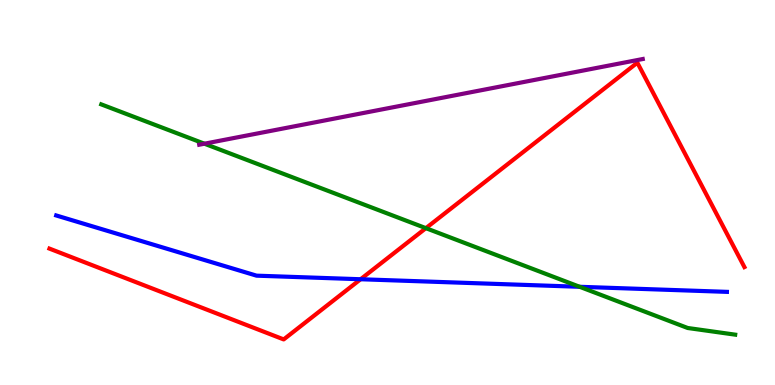[{'lines': ['blue', 'red'], 'intersections': [{'x': 4.65, 'y': 2.75}]}, {'lines': ['green', 'red'], 'intersections': [{'x': 5.5, 'y': 4.07}]}, {'lines': ['purple', 'red'], 'intersections': []}, {'lines': ['blue', 'green'], 'intersections': [{'x': 7.48, 'y': 2.55}]}, {'lines': ['blue', 'purple'], 'intersections': []}, {'lines': ['green', 'purple'], 'intersections': [{'x': 2.64, 'y': 6.27}]}]